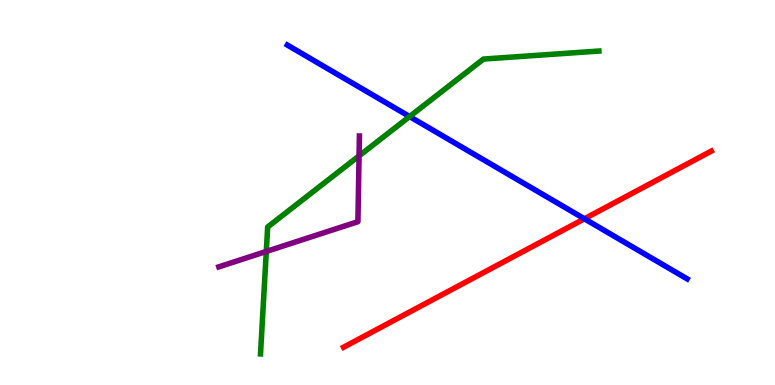[{'lines': ['blue', 'red'], 'intersections': [{'x': 7.54, 'y': 4.32}]}, {'lines': ['green', 'red'], 'intersections': []}, {'lines': ['purple', 'red'], 'intersections': []}, {'lines': ['blue', 'green'], 'intersections': [{'x': 5.29, 'y': 6.97}]}, {'lines': ['blue', 'purple'], 'intersections': []}, {'lines': ['green', 'purple'], 'intersections': [{'x': 3.44, 'y': 3.47}, {'x': 4.63, 'y': 5.95}]}]